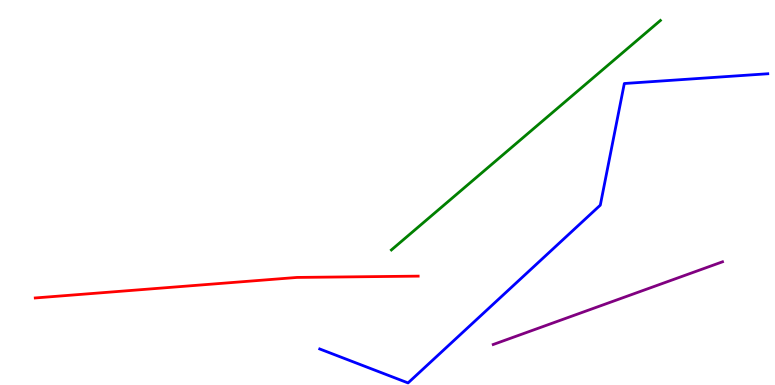[{'lines': ['blue', 'red'], 'intersections': []}, {'lines': ['green', 'red'], 'intersections': []}, {'lines': ['purple', 'red'], 'intersections': []}, {'lines': ['blue', 'green'], 'intersections': []}, {'lines': ['blue', 'purple'], 'intersections': []}, {'lines': ['green', 'purple'], 'intersections': []}]